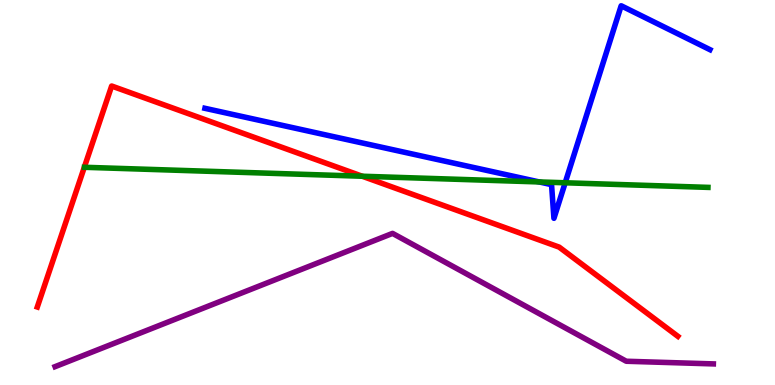[{'lines': ['blue', 'red'], 'intersections': []}, {'lines': ['green', 'red'], 'intersections': [{'x': 4.67, 'y': 5.42}]}, {'lines': ['purple', 'red'], 'intersections': []}, {'lines': ['blue', 'green'], 'intersections': [{'x': 6.96, 'y': 5.27}, {'x': 7.29, 'y': 5.25}]}, {'lines': ['blue', 'purple'], 'intersections': []}, {'lines': ['green', 'purple'], 'intersections': []}]